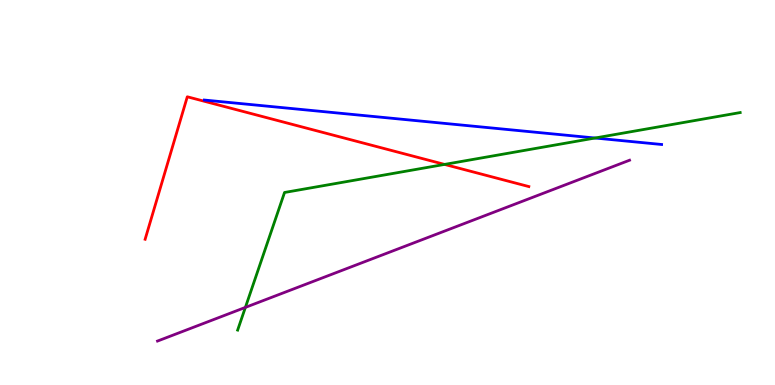[{'lines': ['blue', 'red'], 'intersections': []}, {'lines': ['green', 'red'], 'intersections': [{'x': 5.74, 'y': 5.73}]}, {'lines': ['purple', 'red'], 'intersections': []}, {'lines': ['blue', 'green'], 'intersections': [{'x': 7.68, 'y': 6.42}]}, {'lines': ['blue', 'purple'], 'intersections': []}, {'lines': ['green', 'purple'], 'intersections': [{'x': 3.17, 'y': 2.02}]}]